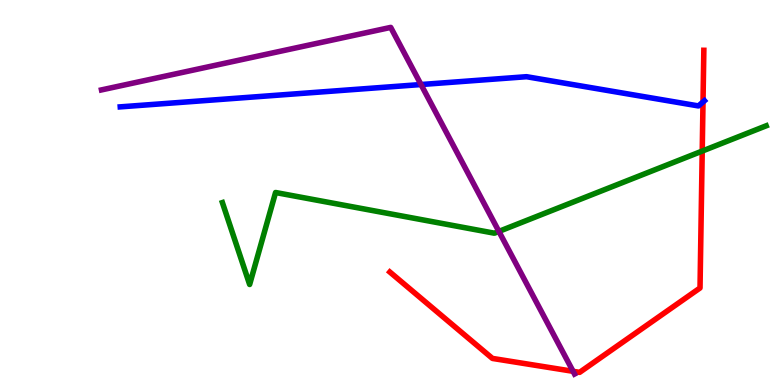[{'lines': ['blue', 'red'], 'intersections': [{'x': 9.07, 'y': 7.35}]}, {'lines': ['green', 'red'], 'intersections': [{'x': 9.06, 'y': 6.08}]}, {'lines': ['purple', 'red'], 'intersections': [{'x': 7.39, 'y': 0.355}]}, {'lines': ['blue', 'green'], 'intersections': []}, {'lines': ['blue', 'purple'], 'intersections': [{'x': 5.43, 'y': 7.8}]}, {'lines': ['green', 'purple'], 'intersections': [{'x': 6.44, 'y': 3.99}]}]